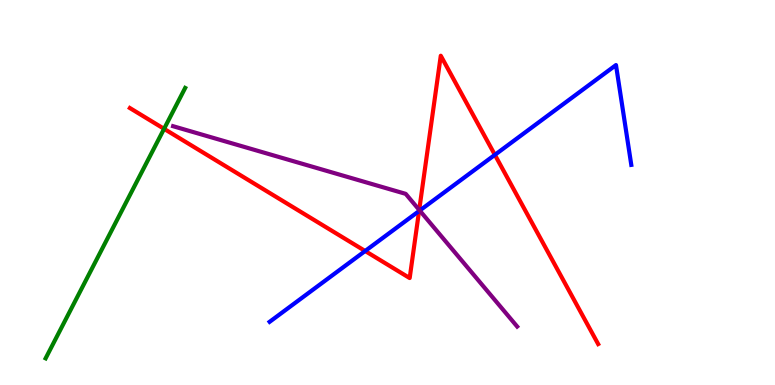[{'lines': ['blue', 'red'], 'intersections': [{'x': 4.71, 'y': 3.48}, {'x': 5.41, 'y': 4.52}, {'x': 6.39, 'y': 5.98}]}, {'lines': ['green', 'red'], 'intersections': [{'x': 2.12, 'y': 6.65}]}, {'lines': ['purple', 'red'], 'intersections': [{'x': 5.41, 'y': 4.55}]}, {'lines': ['blue', 'green'], 'intersections': []}, {'lines': ['blue', 'purple'], 'intersections': [{'x': 5.42, 'y': 4.53}]}, {'lines': ['green', 'purple'], 'intersections': []}]